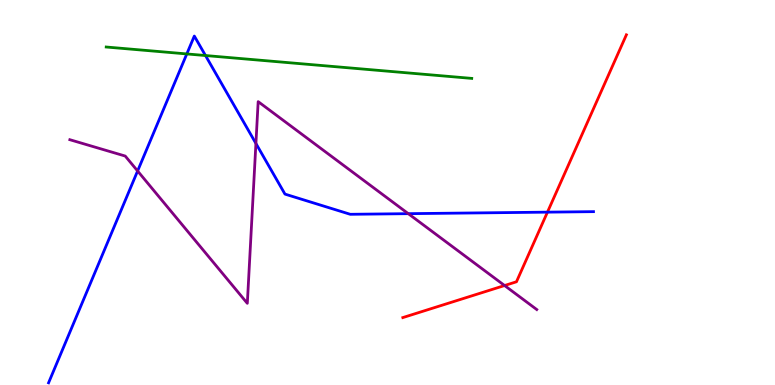[{'lines': ['blue', 'red'], 'intersections': [{'x': 7.06, 'y': 4.49}]}, {'lines': ['green', 'red'], 'intersections': []}, {'lines': ['purple', 'red'], 'intersections': [{'x': 6.51, 'y': 2.58}]}, {'lines': ['blue', 'green'], 'intersections': [{'x': 2.41, 'y': 8.6}, {'x': 2.65, 'y': 8.56}]}, {'lines': ['blue', 'purple'], 'intersections': [{'x': 1.78, 'y': 5.56}, {'x': 3.3, 'y': 6.27}, {'x': 5.27, 'y': 4.45}]}, {'lines': ['green', 'purple'], 'intersections': []}]